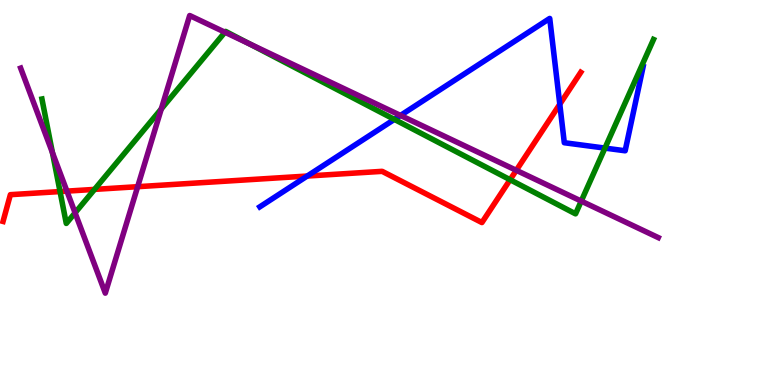[{'lines': ['blue', 'red'], 'intersections': [{'x': 3.96, 'y': 5.43}, {'x': 7.22, 'y': 7.29}]}, {'lines': ['green', 'red'], 'intersections': [{'x': 0.775, 'y': 5.02}, {'x': 1.22, 'y': 5.08}, {'x': 6.58, 'y': 5.33}]}, {'lines': ['purple', 'red'], 'intersections': [{'x': 0.863, 'y': 5.04}, {'x': 1.78, 'y': 5.15}, {'x': 6.66, 'y': 5.58}]}, {'lines': ['blue', 'green'], 'intersections': [{'x': 5.09, 'y': 6.9}, {'x': 7.81, 'y': 6.15}]}, {'lines': ['blue', 'purple'], 'intersections': [{'x': 5.17, 'y': 7.0}]}, {'lines': ['green', 'purple'], 'intersections': [{'x': 0.676, 'y': 6.04}, {'x': 0.969, 'y': 4.47}, {'x': 2.08, 'y': 7.17}, {'x': 2.9, 'y': 9.16}, {'x': 3.22, 'y': 8.86}, {'x': 7.5, 'y': 4.78}]}]